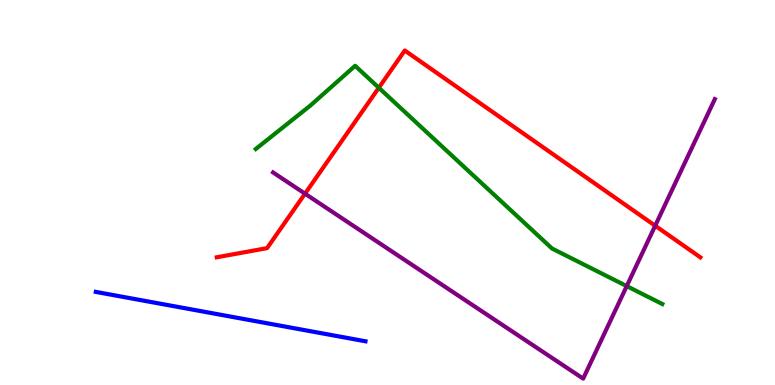[{'lines': ['blue', 'red'], 'intersections': []}, {'lines': ['green', 'red'], 'intersections': [{'x': 4.89, 'y': 7.72}]}, {'lines': ['purple', 'red'], 'intersections': [{'x': 3.94, 'y': 4.97}, {'x': 8.45, 'y': 4.14}]}, {'lines': ['blue', 'green'], 'intersections': []}, {'lines': ['blue', 'purple'], 'intersections': []}, {'lines': ['green', 'purple'], 'intersections': [{'x': 8.09, 'y': 2.57}]}]